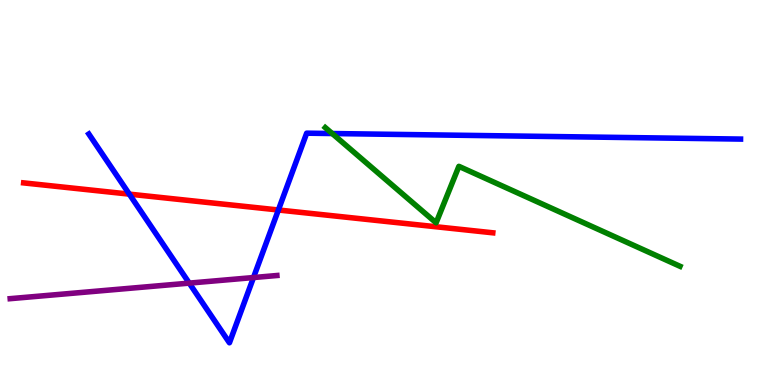[{'lines': ['blue', 'red'], 'intersections': [{'x': 1.67, 'y': 4.96}, {'x': 3.59, 'y': 4.55}]}, {'lines': ['green', 'red'], 'intersections': []}, {'lines': ['purple', 'red'], 'intersections': []}, {'lines': ['blue', 'green'], 'intersections': [{'x': 4.29, 'y': 6.53}]}, {'lines': ['blue', 'purple'], 'intersections': [{'x': 2.44, 'y': 2.65}, {'x': 3.27, 'y': 2.79}]}, {'lines': ['green', 'purple'], 'intersections': []}]